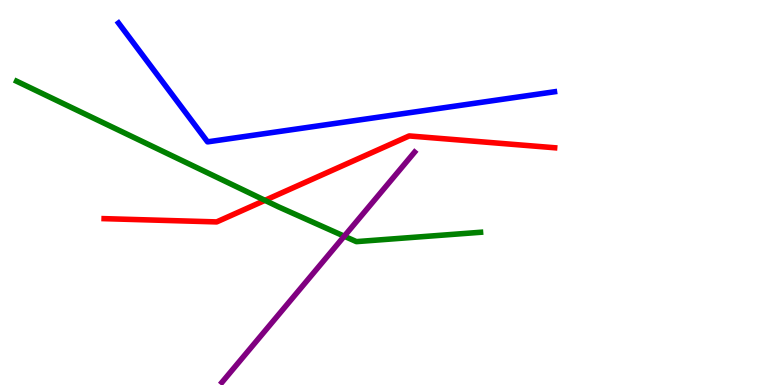[{'lines': ['blue', 'red'], 'intersections': []}, {'lines': ['green', 'red'], 'intersections': [{'x': 3.42, 'y': 4.8}]}, {'lines': ['purple', 'red'], 'intersections': []}, {'lines': ['blue', 'green'], 'intersections': []}, {'lines': ['blue', 'purple'], 'intersections': []}, {'lines': ['green', 'purple'], 'intersections': [{'x': 4.44, 'y': 3.86}]}]